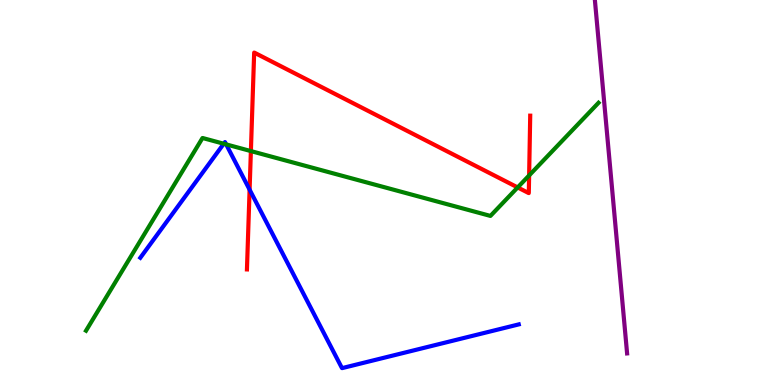[{'lines': ['blue', 'red'], 'intersections': [{'x': 3.22, 'y': 5.07}]}, {'lines': ['green', 'red'], 'intersections': [{'x': 3.24, 'y': 6.08}, {'x': 6.68, 'y': 5.13}, {'x': 6.83, 'y': 5.44}]}, {'lines': ['purple', 'red'], 'intersections': []}, {'lines': ['blue', 'green'], 'intersections': [{'x': 2.89, 'y': 6.27}, {'x': 2.92, 'y': 6.25}]}, {'lines': ['blue', 'purple'], 'intersections': []}, {'lines': ['green', 'purple'], 'intersections': []}]